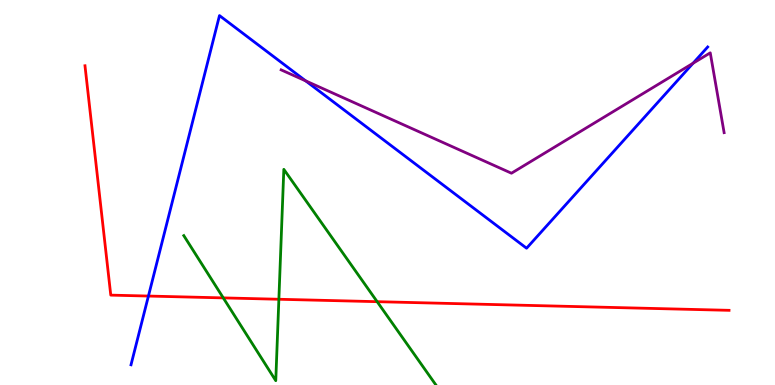[{'lines': ['blue', 'red'], 'intersections': [{'x': 1.92, 'y': 2.31}]}, {'lines': ['green', 'red'], 'intersections': [{'x': 2.88, 'y': 2.26}, {'x': 3.6, 'y': 2.23}, {'x': 4.87, 'y': 2.16}]}, {'lines': ['purple', 'red'], 'intersections': []}, {'lines': ['blue', 'green'], 'intersections': []}, {'lines': ['blue', 'purple'], 'intersections': [{'x': 3.94, 'y': 7.9}, {'x': 8.94, 'y': 8.36}]}, {'lines': ['green', 'purple'], 'intersections': []}]